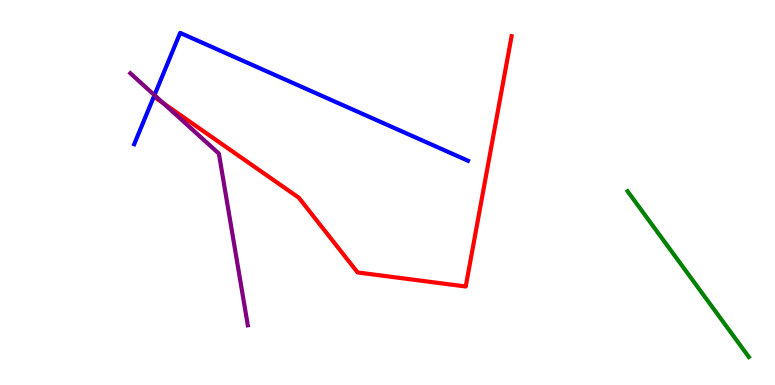[{'lines': ['blue', 'red'], 'intersections': []}, {'lines': ['green', 'red'], 'intersections': []}, {'lines': ['purple', 'red'], 'intersections': [{'x': 2.11, 'y': 7.32}]}, {'lines': ['blue', 'green'], 'intersections': []}, {'lines': ['blue', 'purple'], 'intersections': [{'x': 1.99, 'y': 7.53}]}, {'lines': ['green', 'purple'], 'intersections': []}]